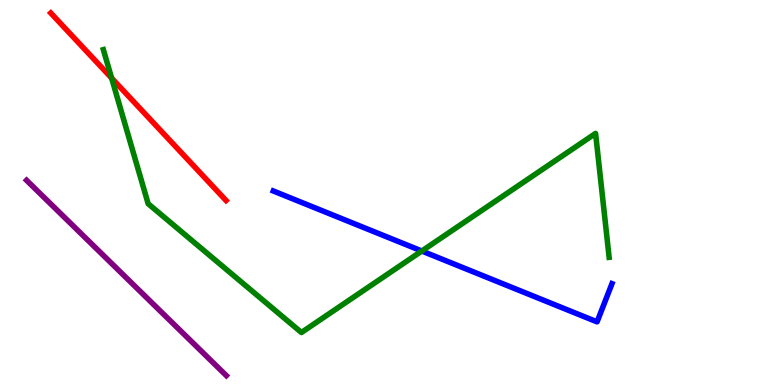[{'lines': ['blue', 'red'], 'intersections': []}, {'lines': ['green', 'red'], 'intersections': [{'x': 1.44, 'y': 7.97}]}, {'lines': ['purple', 'red'], 'intersections': []}, {'lines': ['blue', 'green'], 'intersections': [{'x': 5.44, 'y': 3.48}]}, {'lines': ['blue', 'purple'], 'intersections': []}, {'lines': ['green', 'purple'], 'intersections': []}]